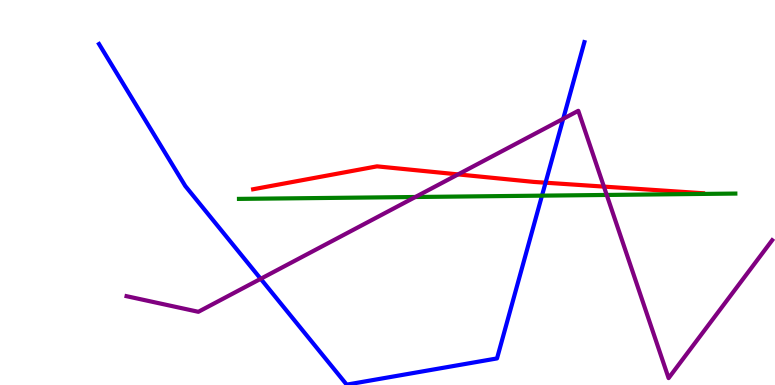[{'lines': ['blue', 'red'], 'intersections': [{'x': 7.04, 'y': 5.25}]}, {'lines': ['green', 'red'], 'intersections': []}, {'lines': ['purple', 'red'], 'intersections': [{'x': 5.91, 'y': 5.47}, {'x': 7.79, 'y': 5.15}]}, {'lines': ['blue', 'green'], 'intersections': [{'x': 6.99, 'y': 4.92}]}, {'lines': ['blue', 'purple'], 'intersections': [{'x': 3.36, 'y': 2.76}, {'x': 7.27, 'y': 6.91}]}, {'lines': ['green', 'purple'], 'intersections': [{'x': 5.36, 'y': 4.88}, {'x': 7.83, 'y': 4.94}]}]